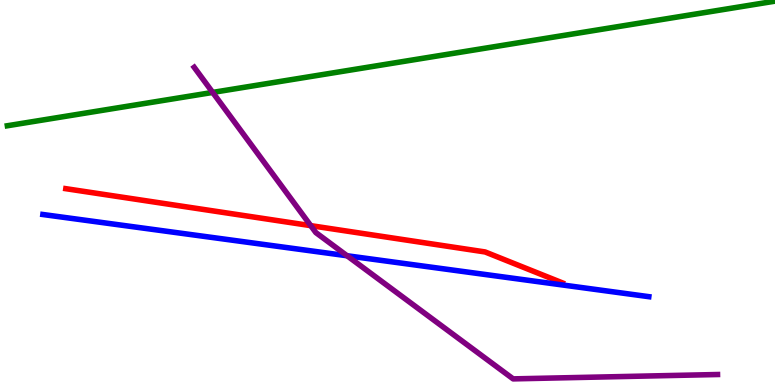[{'lines': ['blue', 'red'], 'intersections': []}, {'lines': ['green', 'red'], 'intersections': []}, {'lines': ['purple', 'red'], 'intersections': [{'x': 4.01, 'y': 4.14}]}, {'lines': ['blue', 'green'], 'intersections': []}, {'lines': ['blue', 'purple'], 'intersections': [{'x': 4.48, 'y': 3.36}]}, {'lines': ['green', 'purple'], 'intersections': [{'x': 2.74, 'y': 7.6}]}]